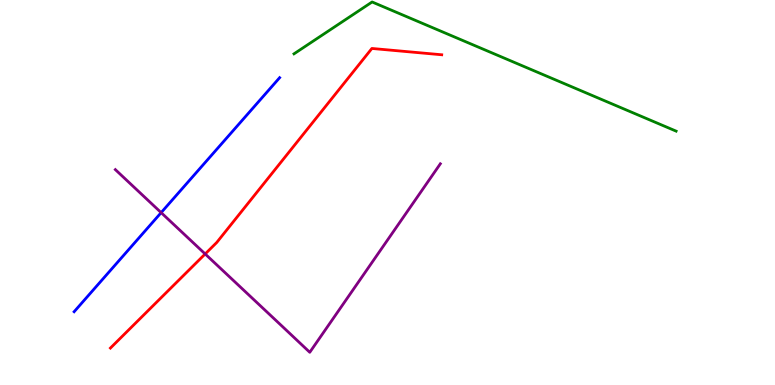[{'lines': ['blue', 'red'], 'intersections': []}, {'lines': ['green', 'red'], 'intersections': []}, {'lines': ['purple', 'red'], 'intersections': [{'x': 2.65, 'y': 3.4}]}, {'lines': ['blue', 'green'], 'intersections': []}, {'lines': ['blue', 'purple'], 'intersections': [{'x': 2.08, 'y': 4.48}]}, {'lines': ['green', 'purple'], 'intersections': []}]